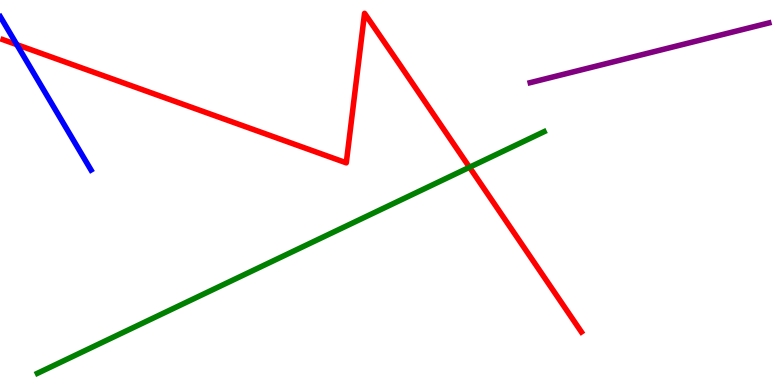[{'lines': ['blue', 'red'], 'intersections': [{'x': 0.217, 'y': 8.84}]}, {'lines': ['green', 'red'], 'intersections': [{'x': 6.06, 'y': 5.66}]}, {'lines': ['purple', 'red'], 'intersections': []}, {'lines': ['blue', 'green'], 'intersections': []}, {'lines': ['blue', 'purple'], 'intersections': []}, {'lines': ['green', 'purple'], 'intersections': []}]